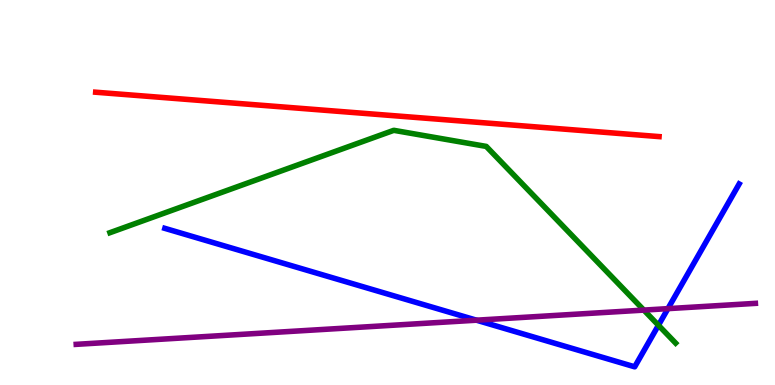[{'lines': ['blue', 'red'], 'intersections': []}, {'lines': ['green', 'red'], 'intersections': []}, {'lines': ['purple', 'red'], 'intersections': []}, {'lines': ['blue', 'green'], 'intersections': [{'x': 8.5, 'y': 1.55}]}, {'lines': ['blue', 'purple'], 'intersections': [{'x': 6.15, 'y': 1.68}, {'x': 8.62, 'y': 1.98}]}, {'lines': ['green', 'purple'], 'intersections': [{'x': 8.31, 'y': 1.95}]}]